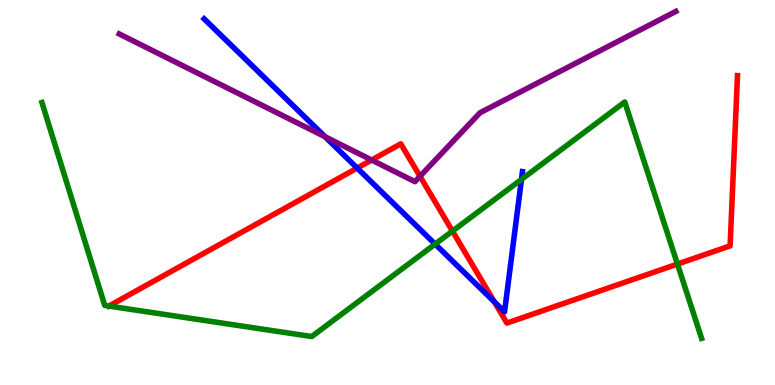[{'lines': ['blue', 'red'], 'intersections': [{'x': 4.61, 'y': 5.63}, {'x': 6.38, 'y': 2.16}]}, {'lines': ['green', 'red'], 'intersections': [{'x': 1.4, 'y': 2.05}, {'x': 5.84, 'y': 4.0}, {'x': 8.74, 'y': 3.14}]}, {'lines': ['purple', 'red'], 'intersections': [{'x': 4.8, 'y': 5.84}, {'x': 5.42, 'y': 5.42}]}, {'lines': ['blue', 'green'], 'intersections': [{'x': 5.61, 'y': 3.66}, {'x': 6.73, 'y': 5.34}]}, {'lines': ['blue', 'purple'], 'intersections': [{'x': 4.19, 'y': 6.45}]}, {'lines': ['green', 'purple'], 'intersections': []}]